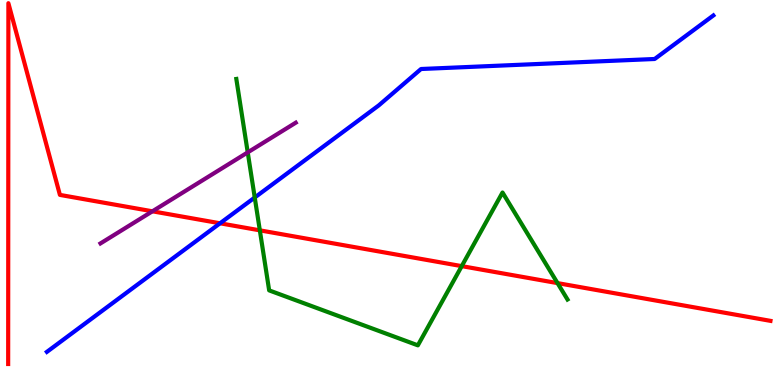[{'lines': ['blue', 'red'], 'intersections': [{'x': 2.84, 'y': 4.2}]}, {'lines': ['green', 'red'], 'intersections': [{'x': 3.35, 'y': 4.02}, {'x': 5.96, 'y': 3.09}, {'x': 7.19, 'y': 2.65}]}, {'lines': ['purple', 'red'], 'intersections': [{'x': 1.97, 'y': 4.51}]}, {'lines': ['blue', 'green'], 'intersections': [{'x': 3.29, 'y': 4.87}]}, {'lines': ['blue', 'purple'], 'intersections': []}, {'lines': ['green', 'purple'], 'intersections': [{'x': 3.2, 'y': 6.04}]}]